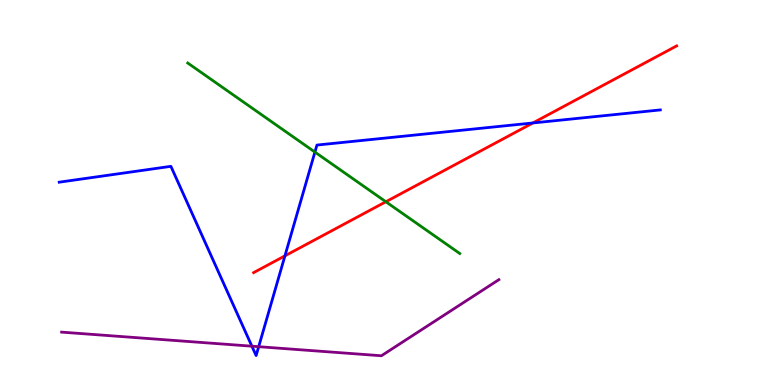[{'lines': ['blue', 'red'], 'intersections': [{'x': 3.68, 'y': 3.35}, {'x': 6.88, 'y': 6.81}]}, {'lines': ['green', 'red'], 'intersections': [{'x': 4.98, 'y': 4.76}]}, {'lines': ['purple', 'red'], 'intersections': []}, {'lines': ['blue', 'green'], 'intersections': [{'x': 4.06, 'y': 6.05}]}, {'lines': ['blue', 'purple'], 'intersections': [{'x': 3.25, 'y': 1.01}, {'x': 3.34, 'y': 0.995}]}, {'lines': ['green', 'purple'], 'intersections': []}]